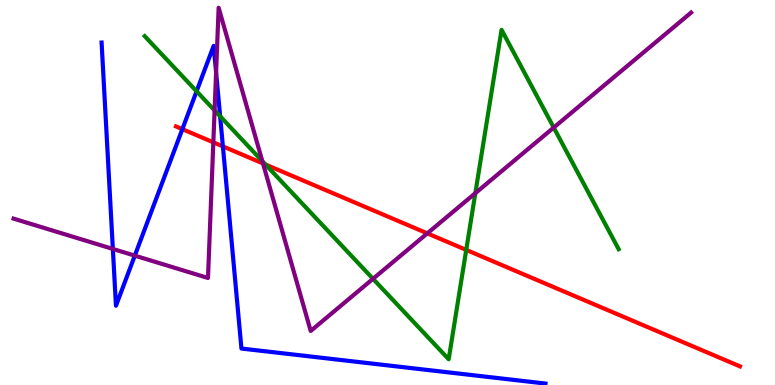[{'lines': ['blue', 'red'], 'intersections': [{'x': 2.35, 'y': 6.65}, {'x': 2.88, 'y': 6.2}]}, {'lines': ['green', 'red'], 'intersections': [{'x': 3.43, 'y': 5.73}, {'x': 6.02, 'y': 3.51}]}, {'lines': ['purple', 'red'], 'intersections': [{'x': 2.75, 'y': 6.3}, {'x': 3.39, 'y': 5.75}, {'x': 5.51, 'y': 3.94}]}, {'lines': ['blue', 'green'], 'intersections': [{'x': 2.54, 'y': 7.63}, {'x': 2.84, 'y': 6.98}]}, {'lines': ['blue', 'purple'], 'intersections': [{'x': 1.46, 'y': 3.53}, {'x': 1.74, 'y': 3.36}, {'x': 2.79, 'y': 8.12}]}, {'lines': ['green', 'purple'], 'intersections': [{'x': 2.77, 'y': 7.13}, {'x': 3.39, 'y': 5.81}, {'x': 4.81, 'y': 2.76}, {'x': 6.13, 'y': 4.98}, {'x': 7.14, 'y': 6.69}]}]